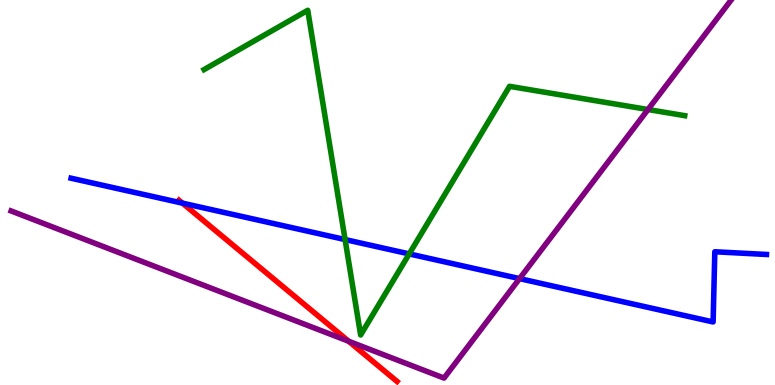[{'lines': ['blue', 'red'], 'intersections': [{'x': 2.35, 'y': 4.72}]}, {'lines': ['green', 'red'], 'intersections': []}, {'lines': ['purple', 'red'], 'intersections': [{'x': 4.5, 'y': 1.14}]}, {'lines': ['blue', 'green'], 'intersections': [{'x': 4.45, 'y': 3.78}, {'x': 5.28, 'y': 3.4}]}, {'lines': ['blue', 'purple'], 'intersections': [{'x': 6.7, 'y': 2.76}]}, {'lines': ['green', 'purple'], 'intersections': [{'x': 8.36, 'y': 7.16}]}]